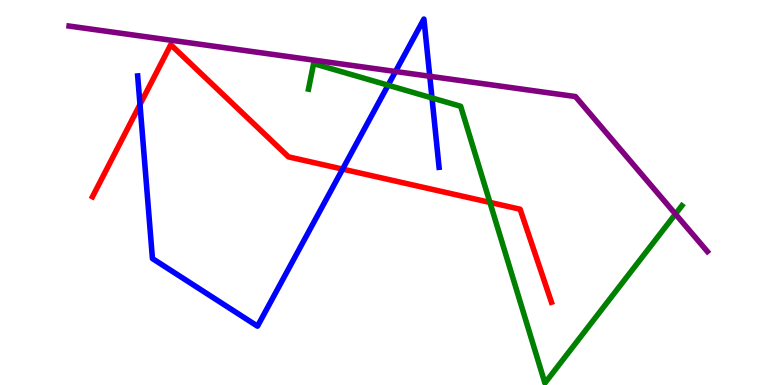[{'lines': ['blue', 'red'], 'intersections': [{'x': 1.81, 'y': 7.29}, {'x': 4.42, 'y': 5.61}]}, {'lines': ['green', 'red'], 'intersections': [{'x': 6.32, 'y': 4.74}]}, {'lines': ['purple', 'red'], 'intersections': []}, {'lines': ['blue', 'green'], 'intersections': [{'x': 5.01, 'y': 7.79}, {'x': 5.57, 'y': 7.46}]}, {'lines': ['blue', 'purple'], 'intersections': [{'x': 5.1, 'y': 8.14}, {'x': 5.55, 'y': 8.02}]}, {'lines': ['green', 'purple'], 'intersections': [{'x': 8.72, 'y': 4.44}]}]